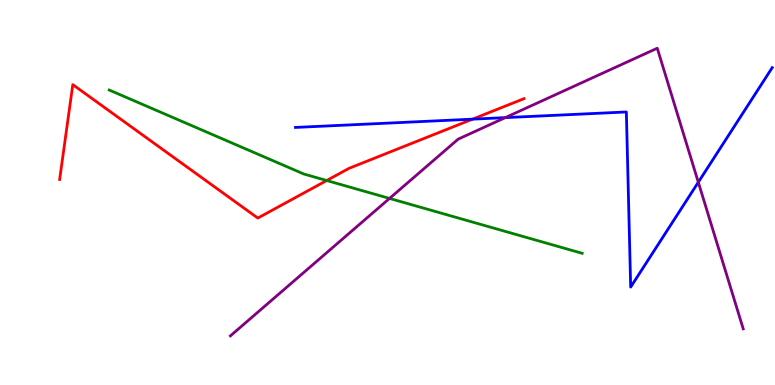[{'lines': ['blue', 'red'], 'intersections': [{'x': 6.1, 'y': 6.91}]}, {'lines': ['green', 'red'], 'intersections': [{'x': 4.22, 'y': 5.31}]}, {'lines': ['purple', 'red'], 'intersections': []}, {'lines': ['blue', 'green'], 'intersections': []}, {'lines': ['blue', 'purple'], 'intersections': [{'x': 6.52, 'y': 6.94}, {'x': 9.01, 'y': 5.27}]}, {'lines': ['green', 'purple'], 'intersections': [{'x': 5.03, 'y': 4.85}]}]